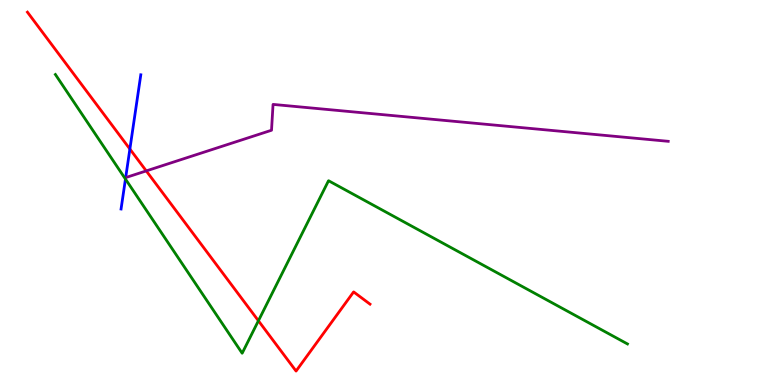[{'lines': ['blue', 'red'], 'intersections': [{'x': 1.68, 'y': 6.13}]}, {'lines': ['green', 'red'], 'intersections': [{'x': 3.33, 'y': 1.67}]}, {'lines': ['purple', 'red'], 'intersections': [{'x': 1.89, 'y': 5.56}]}, {'lines': ['blue', 'green'], 'intersections': [{'x': 1.62, 'y': 5.35}]}, {'lines': ['blue', 'purple'], 'intersections': []}, {'lines': ['green', 'purple'], 'intersections': []}]